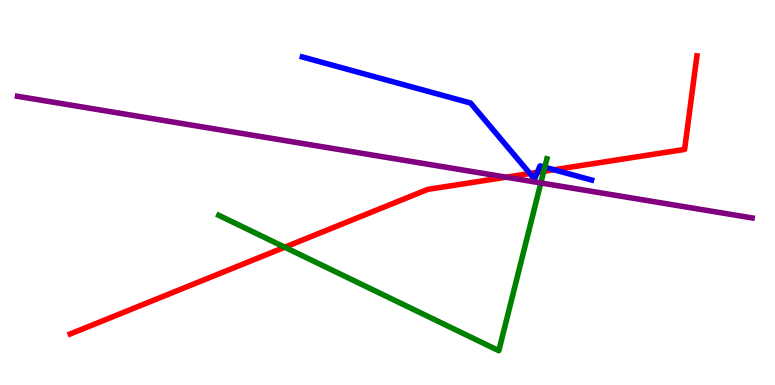[{'lines': ['blue', 'red'], 'intersections': [{'x': 6.84, 'y': 5.49}, {'x': 6.93, 'y': 5.52}, {'x': 7.15, 'y': 5.59}]}, {'lines': ['green', 'red'], 'intersections': [{'x': 3.67, 'y': 3.58}, {'x': 7.02, 'y': 5.55}]}, {'lines': ['purple', 'red'], 'intersections': [{'x': 6.53, 'y': 5.4}]}, {'lines': ['blue', 'green'], 'intersections': [{'x': 7.03, 'y': 5.66}]}, {'lines': ['blue', 'purple'], 'intersections': []}, {'lines': ['green', 'purple'], 'intersections': [{'x': 6.98, 'y': 5.25}]}]